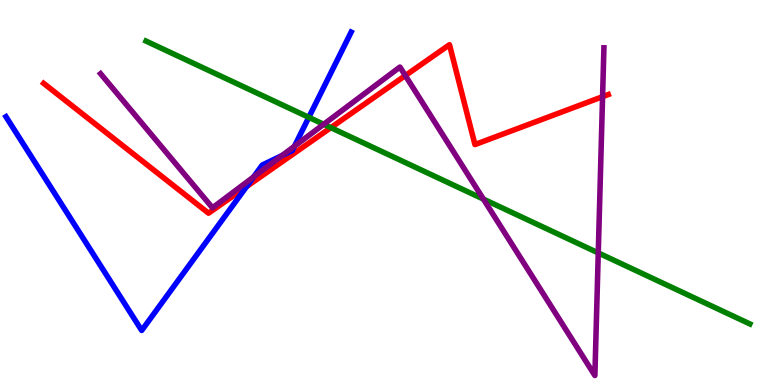[{'lines': ['blue', 'red'], 'intersections': [{'x': 3.18, 'y': 5.15}]}, {'lines': ['green', 'red'], 'intersections': [{'x': 4.27, 'y': 6.68}]}, {'lines': ['purple', 'red'], 'intersections': [{'x': 5.23, 'y': 8.04}, {'x': 7.78, 'y': 7.49}]}, {'lines': ['blue', 'green'], 'intersections': [{'x': 3.98, 'y': 6.95}]}, {'lines': ['blue', 'purple'], 'intersections': [{'x': 3.27, 'y': 5.4}, {'x': 3.64, 'y': 5.96}, {'x': 3.8, 'y': 6.2}]}, {'lines': ['green', 'purple'], 'intersections': [{'x': 4.18, 'y': 6.77}, {'x': 6.24, 'y': 4.83}, {'x': 7.72, 'y': 3.43}]}]